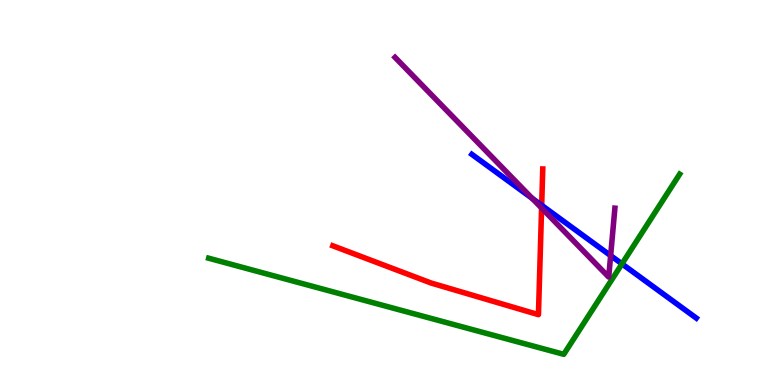[{'lines': ['blue', 'red'], 'intersections': [{'x': 6.99, 'y': 4.67}]}, {'lines': ['green', 'red'], 'intersections': []}, {'lines': ['purple', 'red'], 'intersections': [{'x': 6.99, 'y': 4.6}]}, {'lines': ['blue', 'green'], 'intersections': [{'x': 8.03, 'y': 3.15}]}, {'lines': ['blue', 'purple'], 'intersections': [{'x': 6.87, 'y': 4.85}, {'x': 7.88, 'y': 3.36}]}, {'lines': ['green', 'purple'], 'intersections': []}]